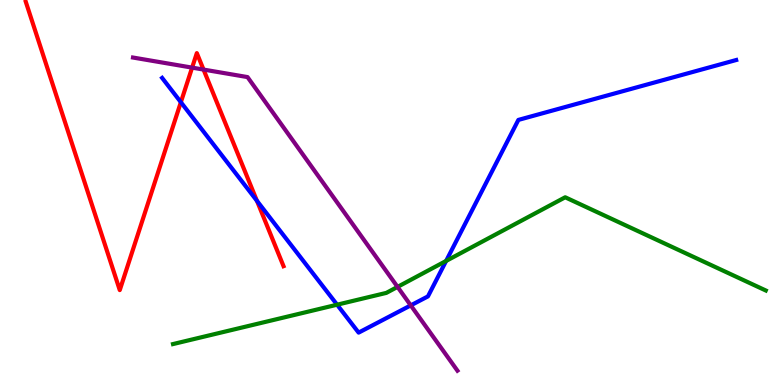[{'lines': ['blue', 'red'], 'intersections': [{'x': 2.33, 'y': 7.35}, {'x': 3.32, 'y': 4.78}]}, {'lines': ['green', 'red'], 'intersections': []}, {'lines': ['purple', 'red'], 'intersections': [{'x': 2.48, 'y': 8.24}, {'x': 2.63, 'y': 8.19}]}, {'lines': ['blue', 'green'], 'intersections': [{'x': 4.35, 'y': 2.09}, {'x': 5.76, 'y': 3.22}]}, {'lines': ['blue', 'purple'], 'intersections': [{'x': 5.3, 'y': 2.07}]}, {'lines': ['green', 'purple'], 'intersections': [{'x': 5.13, 'y': 2.55}]}]